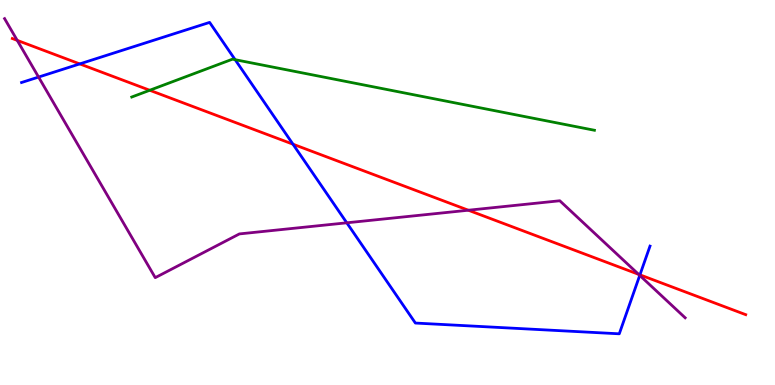[{'lines': ['blue', 'red'], 'intersections': [{'x': 1.03, 'y': 8.34}, {'x': 3.78, 'y': 6.25}, {'x': 8.26, 'y': 2.86}]}, {'lines': ['green', 'red'], 'intersections': [{'x': 1.93, 'y': 7.66}]}, {'lines': ['purple', 'red'], 'intersections': [{'x': 0.222, 'y': 8.95}, {'x': 6.04, 'y': 4.54}, {'x': 8.24, 'y': 2.87}]}, {'lines': ['blue', 'green'], 'intersections': [{'x': 3.03, 'y': 8.45}]}, {'lines': ['blue', 'purple'], 'intersections': [{'x': 0.498, 'y': 8.0}, {'x': 4.47, 'y': 4.21}, {'x': 8.25, 'y': 2.85}]}, {'lines': ['green', 'purple'], 'intersections': []}]